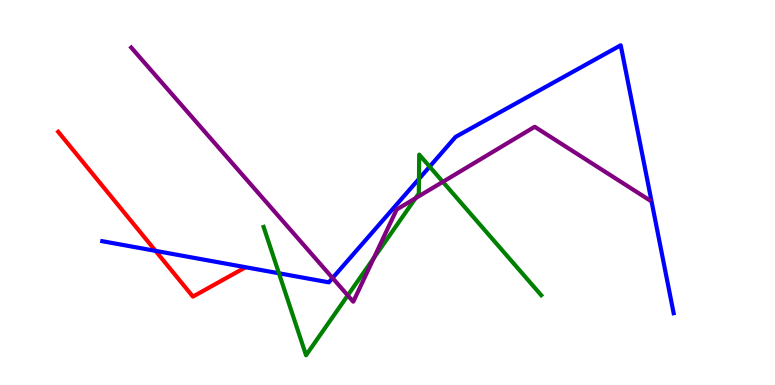[{'lines': ['blue', 'red'], 'intersections': [{'x': 2.01, 'y': 3.48}]}, {'lines': ['green', 'red'], 'intersections': []}, {'lines': ['purple', 'red'], 'intersections': []}, {'lines': ['blue', 'green'], 'intersections': [{'x': 3.6, 'y': 2.9}, {'x': 5.41, 'y': 5.35}, {'x': 5.54, 'y': 5.67}]}, {'lines': ['blue', 'purple'], 'intersections': [{'x': 4.29, 'y': 2.78}]}, {'lines': ['green', 'purple'], 'intersections': [{'x': 4.49, 'y': 2.33}, {'x': 4.82, 'y': 3.3}, {'x': 5.36, 'y': 4.85}, {'x': 5.71, 'y': 5.28}]}]